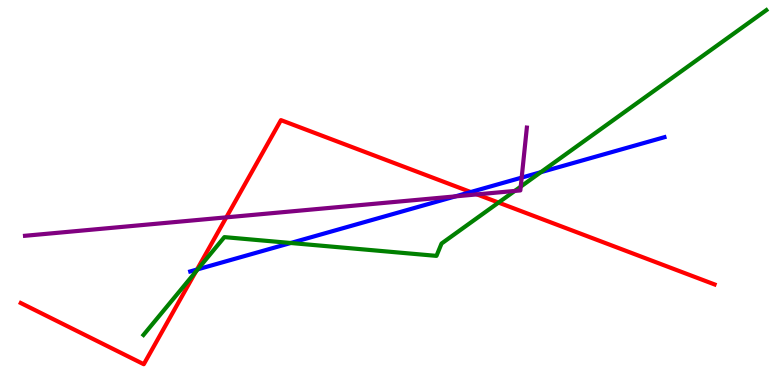[{'lines': ['blue', 'red'], 'intersections': [{'x': 2.54, 'y': 3.0}, {'x': 6.07, 'y': 5.01}]}, {'lines': ['green', 'red'], 'intersections': [{'x': 2.53, 'y': 2.94}, {'x': 6.43, 'y': 4.74}]}, {'lines': ['purple', 'red'], 'intersections': [{'x': 2.92, 'y': 4.35}, {'x': 6.15, 'y': 4.95}]}, {'lines': ['blue', 'green'], 'intersections': [{'x': 2.55, 'y': 3.0}, {'x': 3.75, 'y': 3.69}, {'x': 6.98, 'y': 5.53}]}, {'lines': ['blue', 'purple'], 'intersections': [{'x': 5.88, 'y': 4.9}, {'x': 6.73, 'y': 5.39}]}, {'lines': ['green', 'purple'], 'intersections': [{'x': 6.64, 'y': 5.04}, {'x': 6.72, 'y': 5.15}]}]